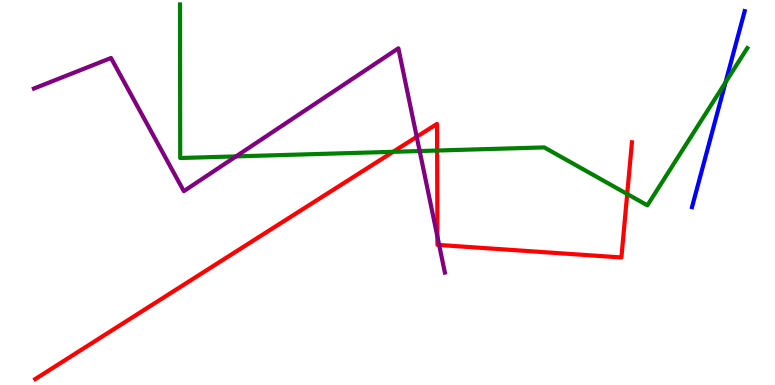[{'lines': ['blue', 'red'], 'intersections': []}, {'lines': ['green', 'red'], 'intersections': [{'x': 5.07, 'y': 6.06}, {'x': 5.64, 'y': 6.09}, {'x': 8.09, 'y': 4.96}]}, {'lines': ['purple', 'red'], 'intersections': [{'x': 5.38, 'y': 6.45}, {'x': 5.64, 'y': 3.85}, {'x': 5.67, 'y': 3.64}]}, {'lines': ['blue', 'green'], 'intersections': [{'x': 9.36, 'y': 7.86}]}, {'lines': ['blue', 'purple'], 'intersections': []}, {'lines': ['green', 'purple'], 'intersections': [{'x': 3.05, 'y': 5.94}, {'x': 5.42, 'y': 6.08}]}]